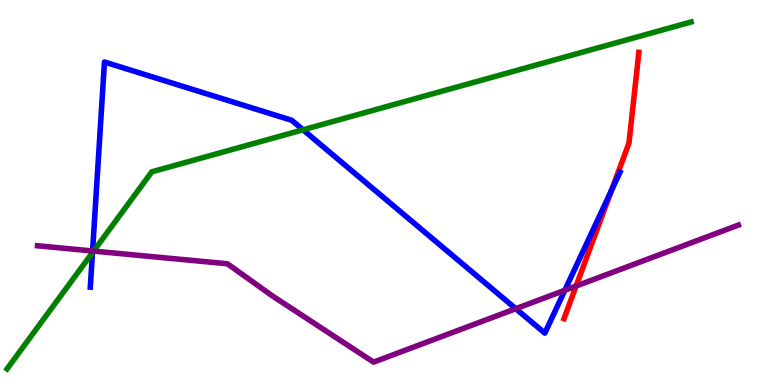[{'lines': ['blue', 'red'], 'intersections': [{'x': 7.89, 'y': 5.05}]}, {'lines': ['green', 'red'], 'intersections': []}, {'lines': ['purple', 'red'], 'intersections': [{'x': 7.43, 'y': 2.57}]}, {'lines': ['blue', 'green'], 'intersections': [{'x': 1.19, 'y': 3.44}, {'x': 3.91, 'y': 6.63}]}, {'lines': ['blue', 'purple'], 'intersections': [{'x': 1.19, 'y': 3.48}, {'x': 6.66, 'y': 1.98}, {'x': 7.29, 'y': 2.46}]}, {'lines': ['green', 'purple'], 'intersections': [{'x': 1.21, 'y': 3.48}]}]